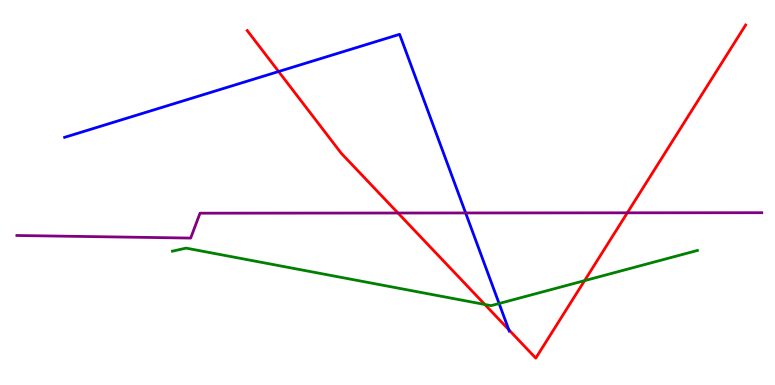[{'lines': ['blue', 'red'], 'intersections': [{'x': 3.59, 'y': 8.14}, {'x': 6.57, 'y': 1.44}]}, {'lines': ['green', 'red'], 'intersections': [{'x': 6.26, 'y': 2.09}, {'x': 7.54, 'y': 2.71}]}, {'lines': ['purple', 'red'], 'intersections': [{'x': 5.14, 'y': 4.47}, {'x': 8.09, 'y': 4.47}]}, {'lines': ['blue', 'green'], 'intersections': [{'x': 6.44, 'y': 2.12}]}, {'lines': ['blue', 'purple'], 'intersections': [{'x': 6.01, 'y': 4.47}]}, {'lines': ['green', 'purple'], 'intersections': []}]